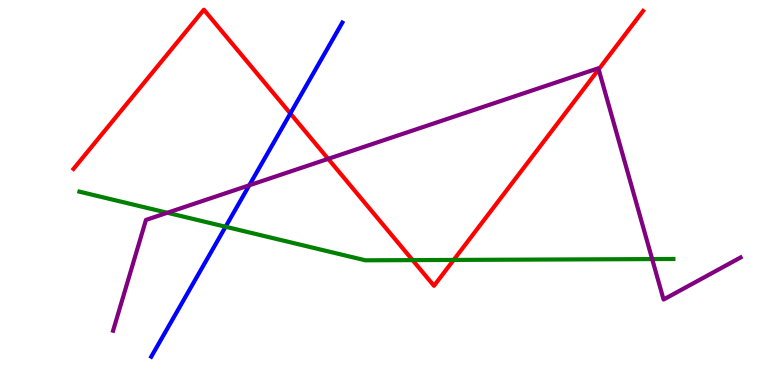[{'lines': ['blue', 'red'], 'intersections': [{'x': 3.75, 'y': 7.05}]}, {'lines': ['green', 'red'], 'intersections': [{'x': 5.32, 'y': 3.24}, {'x': 5.85, 'y': 3.25}]}, {'lines': ['purple', 'red'], 'intersections': [{'x': 4.23, 'y': 5.87}, {'x': 7.72, 'y': 8.2}]}, {'lines': ['blue', 'green'], 'intersections': [{'x': 2.91, 'y': 4.11}]}, {'lines': ['blue', 'purple'], 'intersections': [{'x': 3.22, 'y': 5.19}]}, {'lines': ['green', 'purple'], 'intersections': [{'x': 2.16, 'y': 4.47}, {'x': 8.42, 'y': 3.27}]}]